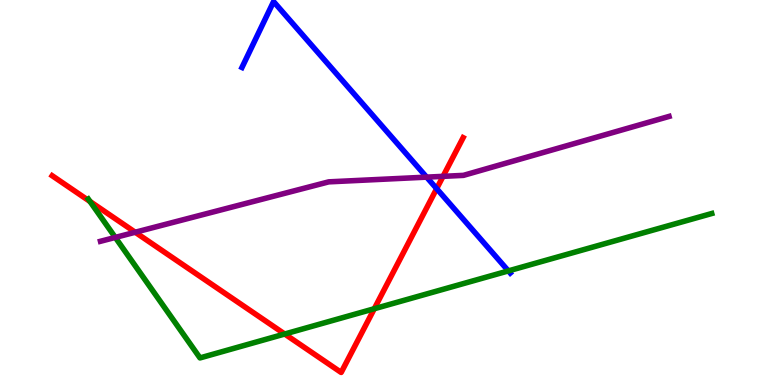[{'lines': ['blue', 'red'], 'intersections': [{'x': 5.63, 'y': 5.1}]}, {'lines': ['green', 'red'], 'intersections': [{'x': 1.16, 'y': 4.77}, {'x': 3.67, 'y': 1.32}, {'x': 4.83, 'y': 1.98}]}, {'lines': ['purple', 'red'], 'intersections': [{'x': 1.74, 'y': 3.97}, {'x': 5.72, 'y': 5.42}]}, {'lines': ['blue', 'green'], 'intersections': [{'x': 6.56, 'y': 2.96}]}, {'lines': ['blue', 'purple'], 'intersections': [{'x': 5.5, 'y': 5.4}]}, {'lines': ['green', 'purple'], 'intersections': [{'x': 1.49, 'y': 3.83}]}]